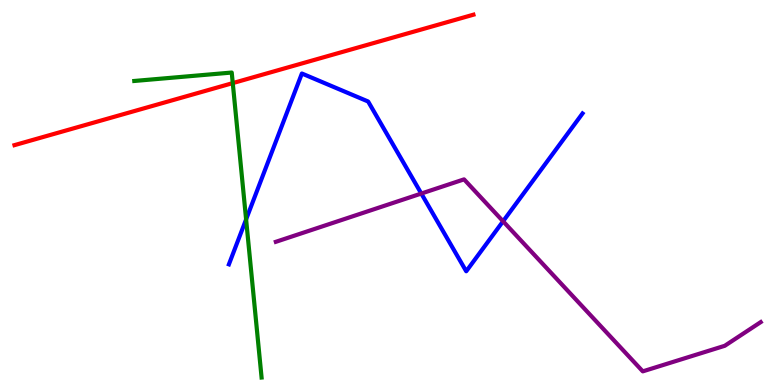[{'lines': ['blue', 'red'], 'intersections': []}, {'lines': ['green', 'red'], 'intersections': [{'x': 3.0, 'y': 7.84}]}, {'lines': ['purple', 'red'], 'intersections': []}, {'lines': ['blue', 'green'], 'intersections': [{'x': 3.18, 'y': 4.3}]}, {'lines': ['blue', 'purple'], 'intersections': [{'x': 5.44, 'y': 4.97}, {'x': 6.49, 'y': 4.25}]}, {'lines': ['green', 'purple'], 'intersections': []}]